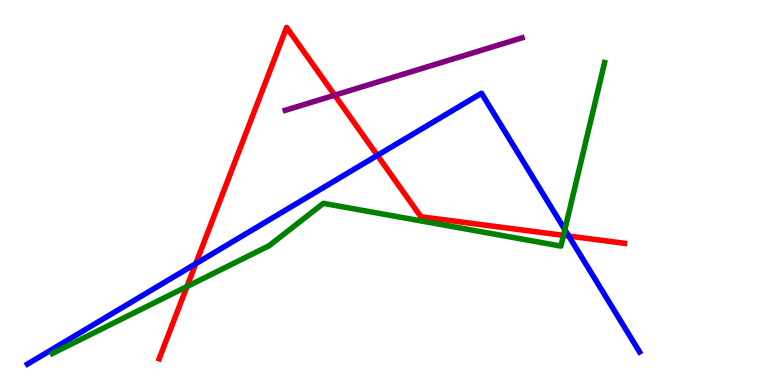[{'lines': ['blue', 'red'], 'intersections': [{'x': 2.53, 'y': 3.15}, {'x': 4.87, 'y': 5.96}, {'x': 7.34, 'y': 3.87}]}, {'lines': ['green', 'red'], 'intersections': [{'x': 2.41, 'y': 2.56}, {'x': 7.27, 'y': 3.89}]}, {'lines': ['purple', 'red'], 'intersections': [{'x': 4.32, 'y': 7.53}]}, {'lines': ['blue', 'green'], 'intersections': [{'x': 7.29, 'y': 4.04}]}, {'lines': ['blue', 'purple'], 'intersections': []}, {'lines': ['green', 'purple'], 'intersections': []}]